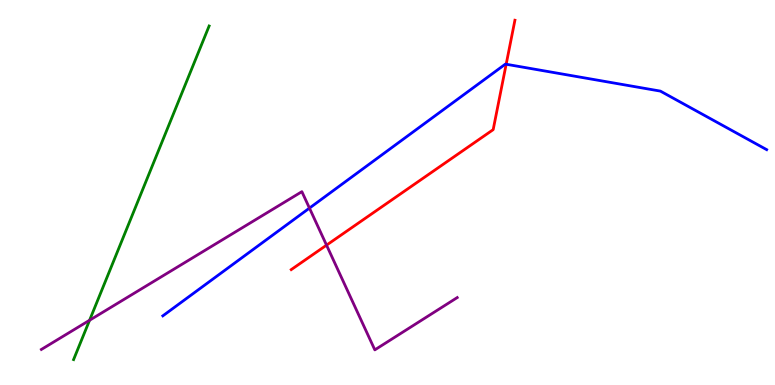[{'lines': ['blue', 'red'], 'intersections': [{'x': 6.53, 'y': 8.33}]}, {'lines': ['green', 'red'], 'intersections': []}, {'lines': ['purple', 'red'], 'intersections': [{'x': 4.21, 'y': 3.63}]}, {'lines': ['blue', 'green'], 'intersections': []}, {'lines': ['blue', 'purple'], 'intersections': [{'x': 3.99, 'y': 4.59}]}, {'lines': ['green', 'purple'], 'intersections': [{'x': 1.16, 'y': 1.68}]}]